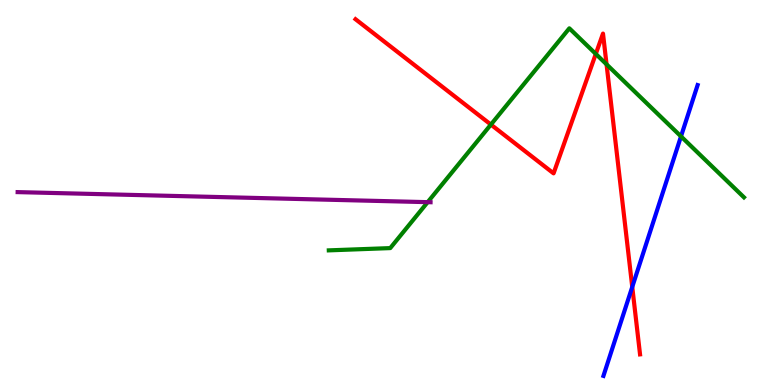[{'lines': ['blue', 'red'], 'intersections': [{'x': 8.16, 'y': 2.55}]}, {'lines': ['green', 'red'], 'intersections': [{'x': 6.33, 'y': 6.76}, {'x': 7.69, 'y': 8.6}, {'x': 7.83, 'y': 8.33}]}, {'lines': ['purple', 'red'], 'intersections': []}, {'lines': ['blue', 'green'], 'intersections': [{'x': 8.79, 'y': 6.46}]}, {'lines': ['blue', 'purple'], 'intersections': []}, {'lines': ['green', 'purple'], 'intersections': [{'x': 5.52, 'y': 4.75}]}]